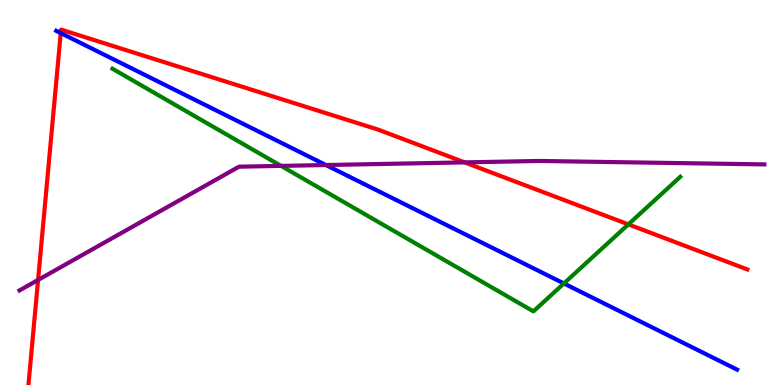[{'lines': ['blue', 'red'], 'intersections': [{'x': 0.784, 'y': 9.14}]}, {'lines': ['green', 'red'], 'intersections': [{'x': 8.11, 'y': 4.17}]}, {'lines': ['purple', 'red'], 'intersections': [{'x': 0.491, 'y': 2.73}, {'x': 6.0, 'y': 5.78}]}, {'lines': ['blue', 'green'], 'intersections': [{'x': 7.28, 'y': 2.64}]}, {'lines': ['blue', 'purple'], 'intersections': [{'x': 4.21, 'y': 5.71}]}, {'lines': ['green', 'purple'], 'intersections': [{'x': 3.63, 'y': 5.69}]}]